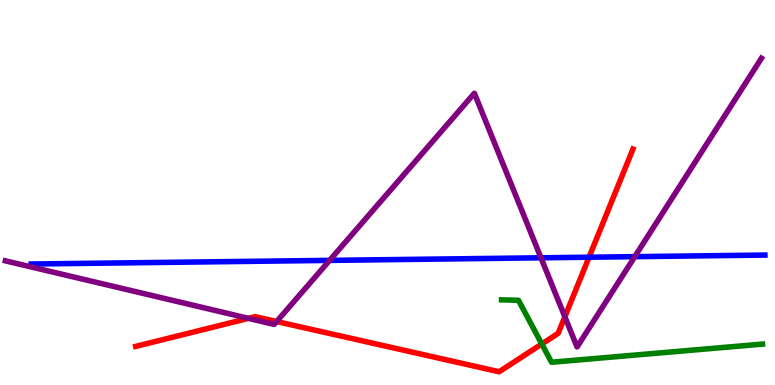[{'lines': ['blue', 'red'], 'intersections': [{'x': 7.6, 'y': 3.32}]}, {'lines': ['green', 'red'], 'intersections': [{'x': 6.99, 'y': 1.07}]}, {'lines': ['purple', 'red'], 'intersections': [{'x': 3.21, 'y': 1.73}, {'x': 3.57, 'y': 1.65}, {'x': 7.29, 'y': 1.77}]}, {'lines': ['blue', 'green'], 'intersections': []}, {'lines': ['blue', 'purple'], 'intersections': [{'x': 4.25, 'y': 3.24}, {'x': 6.98, 'y': 3.3}, {'x': 8.19, 'y': 3.33}]}, {'lines': ['green', 'purple'], 'intersections': []}]